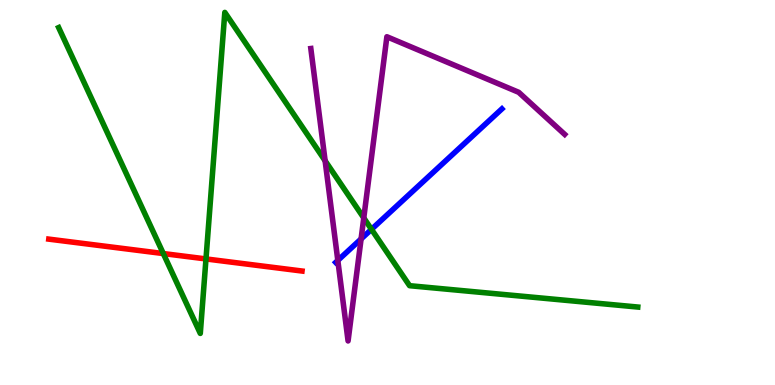[{'lines': ['blue', 'red'], 'intersections': []}, {'lines': ['green', 'red'], 'intersections': [{'x': 2.11, 'y': 3.41}, {'x': 2.66, 'y': 3.27}]}, {'lines': ['purple', 'red'], 'intersections': []}, {'lines': ['blue', 'green'], 'intersections': [{'x': 4.79, 'y': 4.04}]}, {'lines': ['blue', 'purple'], 'intersections': [{'x': 4.36, 'y': 3.24}, {'x': 4.66, 'y': 3.79}]}, {'lines': ['green', 'purple'], 'intersections': [{'x': 4.2, 'y': 5.82}, {'x': 4.69, 'y': 4.34}]}]